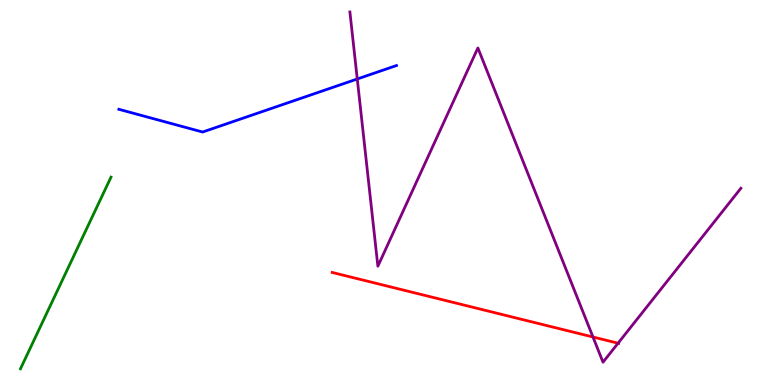[{'lines': ['blue', 'red'], 'intersections': []}, {'lines': ['green', 'red'], 'intersections': []}, {'lines': ['purple', 'red'], 'intersections': [{'x': 7.65, 'y': 1.25}, {'x': 7.97, 'y': 1.09}]}, {'lines': ['blue', 'green'], 'intersections': []}, {'lines': ['blue', 'purple'], 'intersections': [{'x': 4.61, 'y': 7.95}]}, {'lines': ['green', 'purple'], 'intersections': []}]